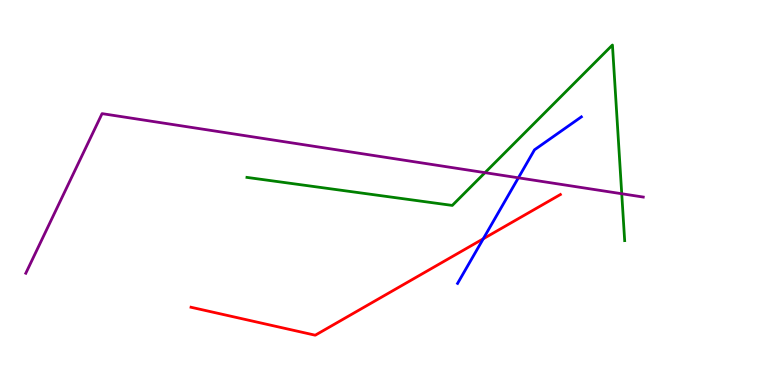[{'lines': ['blue', 'red'], 'intersections': [{'x': 6.24, 'y': 3.8}]}, {'lines': ['green', 'red'], 'intersections': []}, {'lines': ['purple', 'red'], 'intersections': []}, {'lines': ['blue', 'green'], 'intersections': []}, {'lines': ['blue', 'purple'], 'intersections': [{'x': 6.69, 'y': 5.38}]}, {'lines': ['green', 'purple'], 'intersections': [{'x': 6.26, 'y': 5.52}, {'x': 8.02, 'y': 4.97}]}]